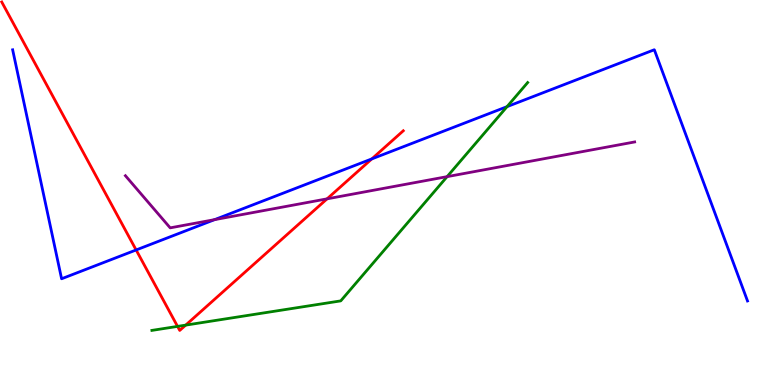[{'lines': ['blue', 'red'], 'intersections': [{'x': 1.76, 'y': 3.51}, {'x': 4.8, 'y': 5.87}]}, {'lines': ['green', 'red'], 'intersections': [{'x': 2.29, 'y': 1.52}, {'x': 2.4, 'y': 1.56}]}, {'lines': ['purple', 'red'], 'intersections': [{'x': 4.22, 'y': 4.84}]}, {'lines': ['blue', 'green'], 'intersections': [{'x': 6.54, 'y': 7.23}]}, {'lines': ['blue', 'purple'], 'intersections': [{'x': 2.77, 'y': 4.3}]}, {'lines': ['green', 'purple'], 'intersections': [{'x': 5.77, 'y': 5.41}]}]